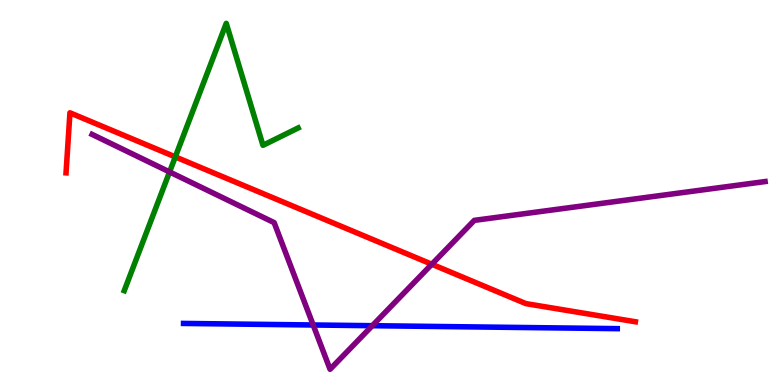[{'lines': ['blue', 'red'], 'intersections': []}, {'lines': ['green', 'red'], 'intersections': [{'x': 2.26, 'y': 5.92}]}, {'lines': ['purple', 'red'], 'intersections': [{'x': 5.57, 'y': 3.14}]}, {'lines': ['blue', 'green'], 'intersections': []}, {'lines': ['blue', 'purple'], 'intersections': [{'x': 4.04, 'y': 1.56}, {'x': 4.8, 'y': 1.54}]}, {'lines': ['green', 'purple'], 'intersections': [{'x': 2.19, 'y': 5.53}]}]